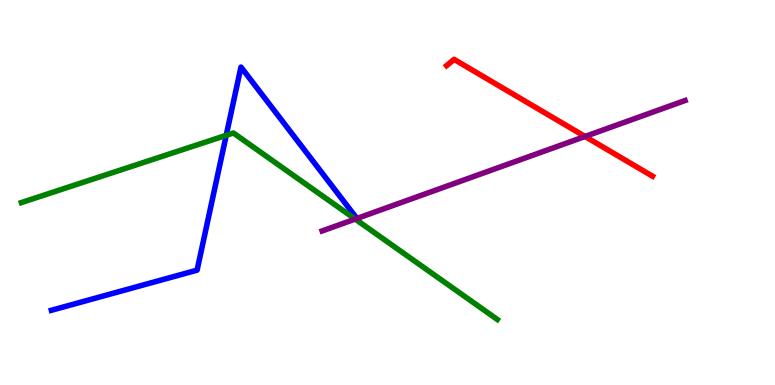[{'lines': ['blue', 'red'], 'intersections': []}, {'lines': ['green', 'red'], 'intersections': []}, {'lines': ['purple', 'red'], 'intersections': [{'x': 7.55, 'y': 6.46}]}, {'lines': ['blue', 'green'], 'intersections': [{'x': 2.92, 'y': 6.49}]}, {'lines': ['blue', 'purple'], 'intersections': [{'x': 4.61, 'y': 4.33}]}, {'lines': ['green', 'purple'], 'intersections': [{'x': 4.58, 'y': 4.31}]}]